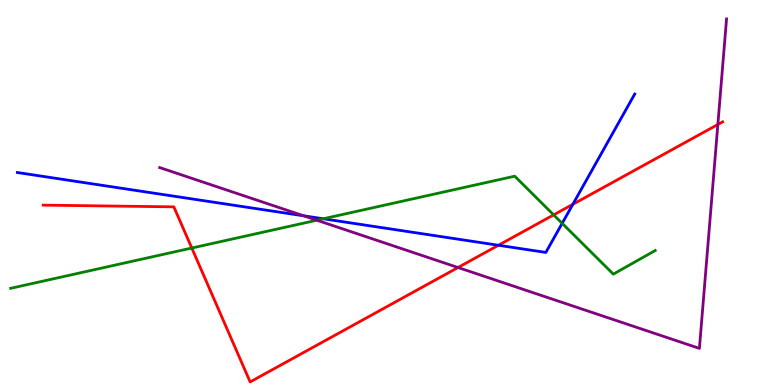[{'lines': ['blue', 'red'], 'intersections': [{'x': 6.43, 'y': 3.63}, {'x': 7.39, 'y': 4.69}]}, {'lines': ['green', 'red'], 'intersections': [{'x': 2.47, 'y': 3.56}, {'x': 7.14, 'y': 4.42}]}, {'lines': ['purple', 'red'], 'intersections': [{'x': 5.91, 'y': 3.05}, {'x': 9.26, 'y': 6.77}]}, {'lines': ['blue', 'green'], 'intersections': [{'x': 4.17, 'y': 4.32}, {'x': 7.25, 'y': 4.2}]}, {'lines': ['blue', 'purple'], 'intersections': [{'x': 3.92, 'y': 4.39}]}, {'lines': ['green', 'purple'], 'intersections': [{'x': 4.09, 'y': 4.28}]}]